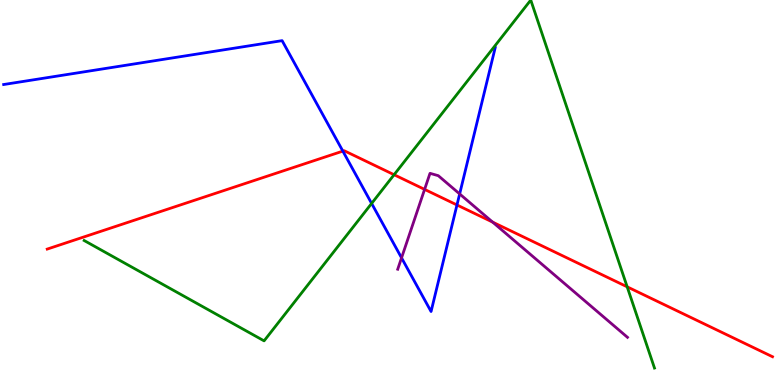[{'lines': ['blue', 'red'], 'intersections': [{'x': 4.42, 'y': 6.07}, {'x': 5.9, 'y': 4.68}]}, {'lines': ['green', 'red'], 'intersections': [{'x': 5.09, 'y': 5.46}, {'x': 8.09, 'y': 2.55}]}, {'lines': ['purple', 'red'], 'intersections': [{'x': 5.48, 'y': 5.08}, {'x': 6.36, 'y': 4.23}]}, {'lines': ['blue', 'green'], 'intersections': [{'x': 4.8, 'y': 4.72}]}, {'lines': ['blue', 'purple'], 'intersections': [{'x': 5.18, 'y': 3.3}, {'x': 5.93, 'y': 4.96}]}, {'lines': ['green', 'purple'], 'intersections': []}]